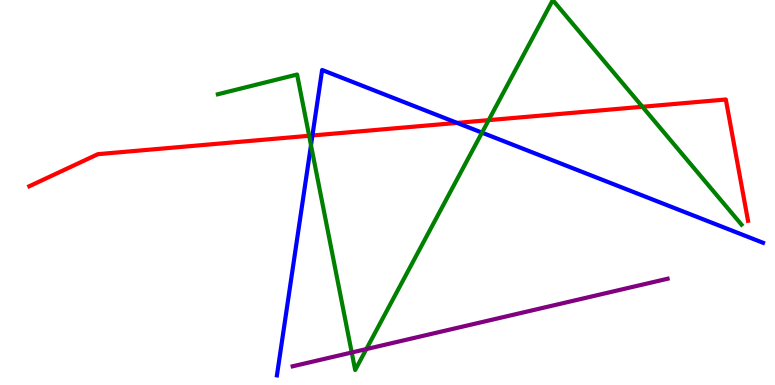[{'lines': ['blue', 'red'], 'intersections': [{'x': 4.03, 'y': 6.48}, {'x': 5.9, 'y': 6.81}]}, {'lines': ['green', 'red'], 'intersections': [{'x': 3.99, 'y': 6.47}, {'x': 6.31, 'y': 6.88}, {'x': 8.29, 'y': 7.23}]}, {'lines': ['purple', 'red'], 'intersections': []}, {'lines': ['blue', 'green'], 'intersections': [{'x': 4.01, 'y': 6.23}, {'x': 6.22, 'y': 6.55}]}, {'lines': ['blue', 'purple'], 'intersections': []}, {'lines': ['green', 'purple'], 'intersections': [{'x': 4.54, 'y': 0.844}, {'x': 4.73, 'y': 0.933}]}]